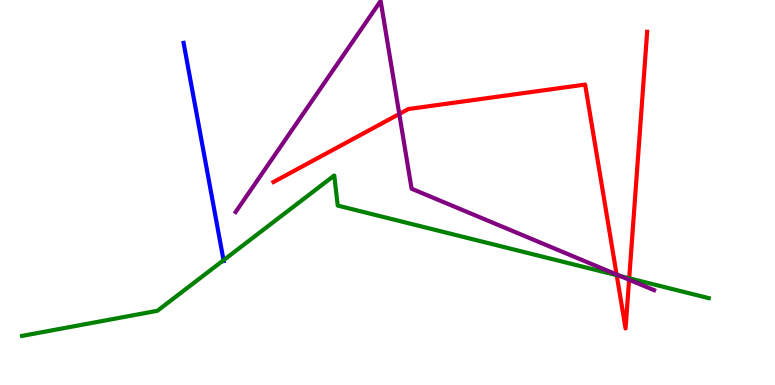[{'lines': ['blue', 'red'], 'intersections': []}, {'lines': ['green', 'red'], 'intersections': [{'x': 7.96, 'y': 2.85}, {'x': 8.12, 'y': 2.77}]}, {'lines': ['purple', 'red'], 'intersections': [{'x': 5.15, 'y': 7.04}, {'x': 7.96, 'y': 2.87}, {'x': 8.12, 'y': 2.73}]}, {'lines': ['blue', 'green'], 'intersections': [{'x': 2.88, 'y': 3.24}]}, {'lines': ['blue', 'purple'], 'intersections': []}, {'lines': ['green', 'purple'], 'intersections': [{'x': 8.01, 'y': 2.83}]}]